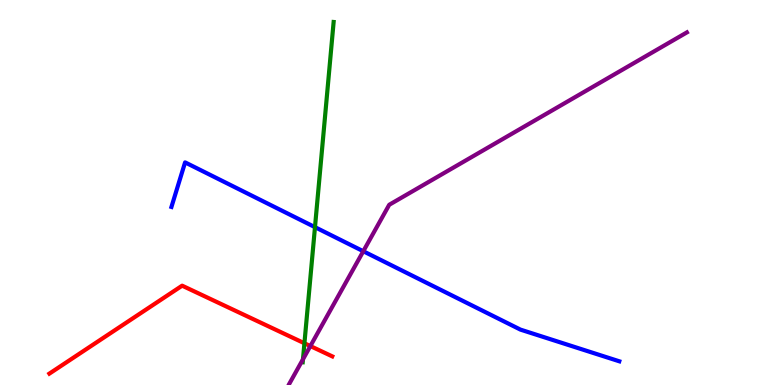[{'lines': ['blue', 'red'], 'intersections': []}, {'lines': ['green', 'red'], 'intersections': [{'x': 3.93, 'y': 1.08}]}, {'lines': ['purple', 'red'], 'intersections': [{'x': 4.0, 'y': 1.01}]}, {'lines': ['blue', 'green'], 'intersections': [{'x': 4.06, 'y': 4.1}]}, {'lines': ['blue', 'purple'], 'intersections': [{'x': 4.69, 'y': 3.47}]}, {'lines': ['green', 'purple'], 'intersections': [{'x': 3.91, 'y': 0.667}]}]